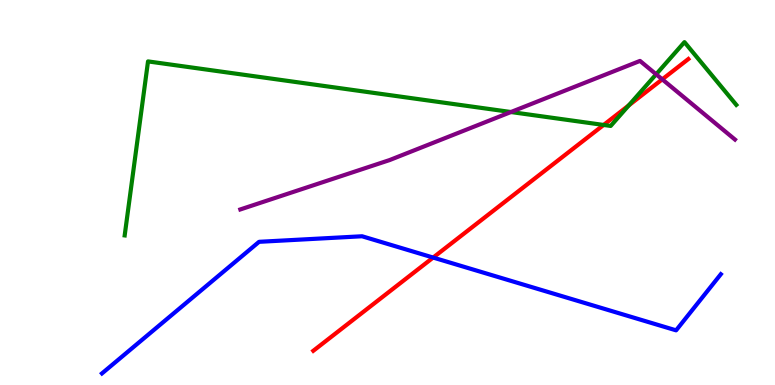[{'lines': ['blue', 'red'], 'intersections': [{'x': 5.59, 'y': 3.31}]}, {'lines': ['green', 'red'], 'intersections': [{'x': 7.79, 'y': 6.75}, {'x': 8.11, 'y': 7.26}]}, {'lines': ['purple', 'red'], 'intersections': [{'x': 8.55, 'y': 7.94}]}, {'lines': ['blue', 'green'], 'intersections': []}, {'lines': ['blue', 'purple'], 'intersections': []}, {'lines': ['green', 'purple'], 'intersections': [{'x': 6.59, 'y': 7.09}, {'x': 8.47, 'y': 8.07}]}]